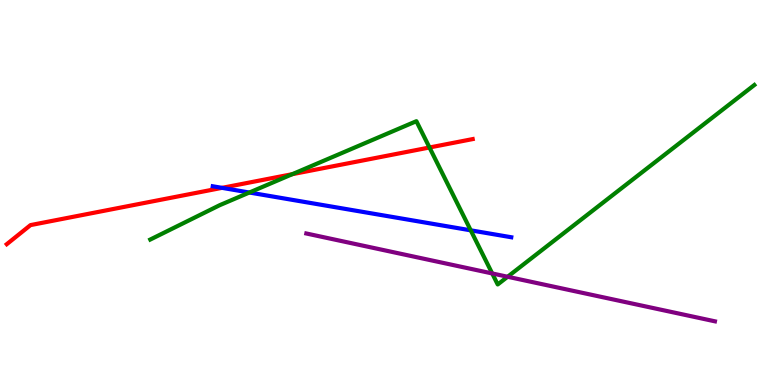[{'lines': ['blue', 'red'], 'intersections': [{'x': 2.86, 'y': 5.12}]}, {'lines': ['green', 'red'], 'intersections': [{'x': 3.77, 'y': 5.48}, {'x': 5.54, 'y': 6.17}]}, {'lines': ['purple', 'red'], 'intersections': []}, {'lines': ['blue', 'green'], 'intersections': [{'x': 3.22, 'y': 5.0}, {'x': 6.07, 'y': 4.02}]}, {'lines': ['blue', 'purple'], 'intersections': []}, {'lines': ['green', 'purple'], 'intersections': [{'x': 6.35, 'y': 2.9}, {'x': 6.55, 'y': 2.81}]}]